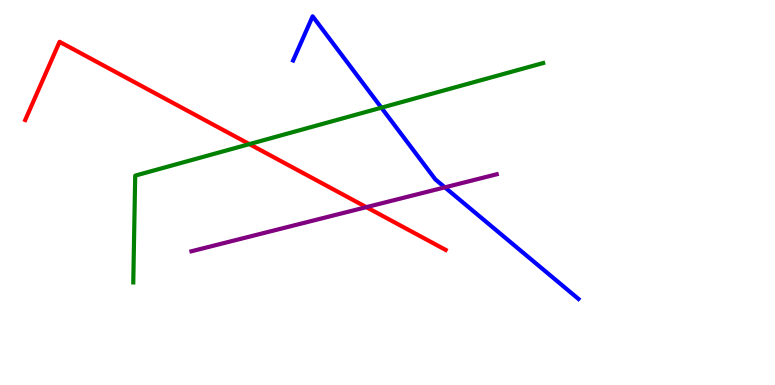[{'lines': ['blue', 'red'], 'intersections': []}, {'lines': ['green', 'red'], 'intersections': [{'x': 3.22, 'y': 6.26}]}, {'lines': ['purple', 'red'], 'intersections': [{'x': 4.73, 'y': 4.62}]}, {'lines': ['blue', 'green'], 'intersections': [{'x': 4.92, 'y': 7.2}]}, {'lines': ['blue', 'purple'], 'intersections': [{'x': 5.74, 'y': 5.13}]}, {'lines': ['green', 'purple'], 'intersections': []}]